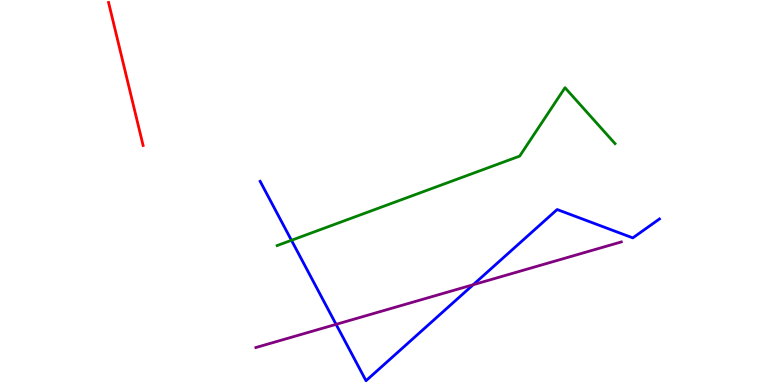[{'lines': ['blue', 'red'], 'intersections': []}, {'lines': ['green', 'red'], 'intersections': []}, {'lines': ['purple', 'red'], 'intersections': []}, {'lines': ['blue', 'green'], 'intersections': [{'x': 3.76, 'y': 3.76}]}, {'lines': ['blue', 'purple'], 'intersections': [{'x': 4.34, 'y': 1.58}, {'x': 6.11, 'y': 2.6}]}, {'lines': ['green', 'purple'], 'intersections': []}]